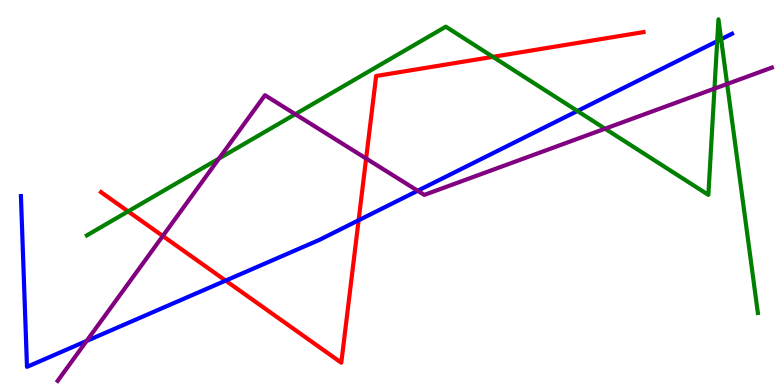[{'lines': ['blue', 'red'], 'intersections': [{'x': 2.91, 'y': 2.71}, {'x': 4.63, 'y': 4.28}]}, {'lines': ['green', 'red'], 'intersections': [{'x': 1.65, 'y': 4.51}, {'x': 6.36, 'y': 8.52}]}, {'lines': ['purple', 'red'], 'intersections': [{'x': 2.1, 'y': 3.87}, {'x': 4.72, 'y': 5.88}]}, {'lines': ['blue', 'green'], 'intersections': [{'x': 7.45, 'y': 7.12}, {'x': 9.25, 'y': 8.93}, {'x': 9.3, 'y': 8.98}]}, {'lines': ['blue', 'purple'], 'intersections': [{'x': 1.12, 'y': 1.14}, {'x': 5.39, 'y': 5.05}]}, {'lines': ['green', 'purple'], 'intersections': [{'x': 2.83, 'y': 5.88}, {'x': 3.81, 'y': 7.03}, {'x': 7.81, 'y': 6.66}, {'x': 9.22, 'y': 7.7}, {'x': 9.38, 'y': 7.82}]}]